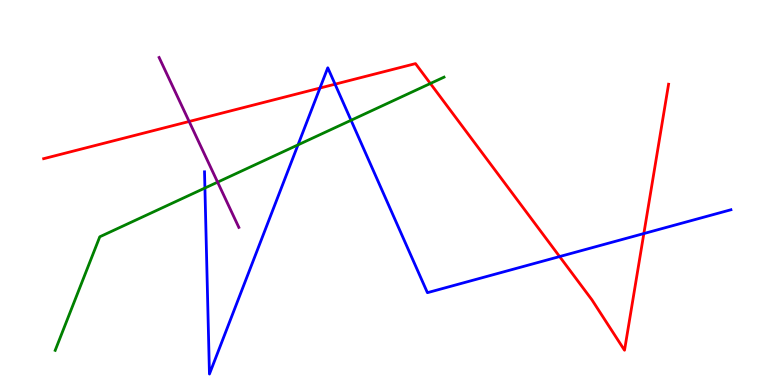[{'lines': ['blue', 'red'], 'intersections': [{'x': 4.13, 'y': 7.71}, {'x': 4.32, 'y': 7.81}, {'x': 7.22, 'y': 3.34}, {'x': 8.31, 'y': 3.93}]}, {'lines': ['green', 'red'], 'intersections': [{'x': 5.55, 'y': 7.83}]}, {'lines': ['purple', 'red'], 'intersections': [{'x': 2.44, 'y': 6.84}]}, {'lines': ['blue', 'green'], 'intersections': [{'x': 2.64, 'y': 5.12}, {'x': 3.85, 'y': 6.24}, {'x': 4.53, 'y': 6.88}]}, {'lines': ['blue', 'purple'], 'intersections': []}, {'lines': ['green', 'purple'], 'intersections': [{'x': 2.81, 'y': 5.27}]}]